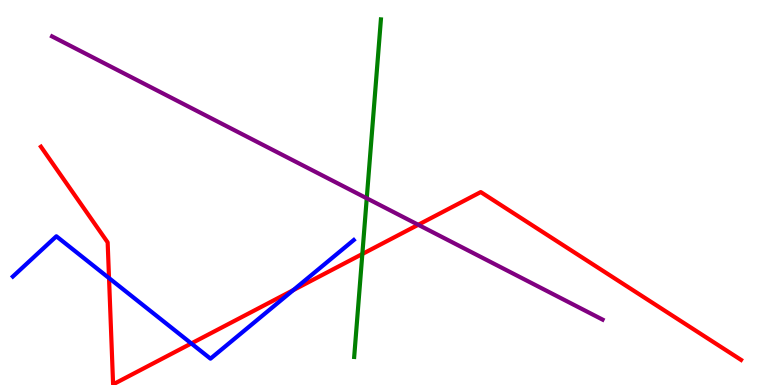[{'lines': ['blue', 'red'], 'intersections': [{'x': 1.41, 'y': 2.78}, {'x': 2.47, 'y': 1.08}, {'x': 3.78, 'y': 2.46}]}, {'lines': ['green', 'red'], 'intersections': [{'x': 4.68, 'y': 3.4}]}, {'lines': ['purple', 'red'], 'intersections': [{'x': 5.4, 'y': 4.16}]}, {'lines': ['blue', 'green'], 'intersections': []}, {'lines': ['blue', 'purple'], 'intersections': []}, {'lines': ['green', 'purple'], 'intersections': [{'x': 4.73, 'y': 4.85}]}]